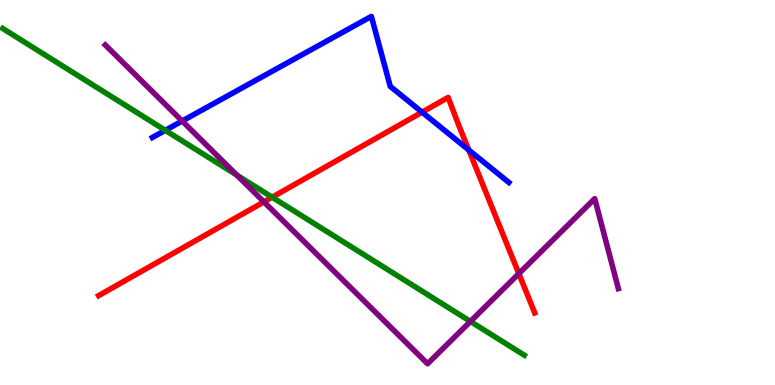[{'lines': ['blue', 'red'], 'intersections': [{'x': 5.45, 'y': 7.09}, {'x': 6.05, 'y': 6.1}]}, {'lines': ['green', 'red'], 'intersections': [{'x': 3.51, 'y': 4.88}]}, {'lines': ['purple', 'red'], 'intersections': [{'x': 3.41, 'y': 4.76}, {'x': 6.69, 'y': 2.89}]}, {'lines': ['blue', 'green'], 'intersections': [{'x': 2.13, 'y': 6.61}]}, {'lines': ['blue', 'purple'], 'intersections': [{'x': 2.35, 'y': 6.86}]}, {'lines': ['green', 'purple'], 'intersections': [{'x': 3.06, 'y': 5.45}, {'x': 6.07, 'y': 1.65}]}]